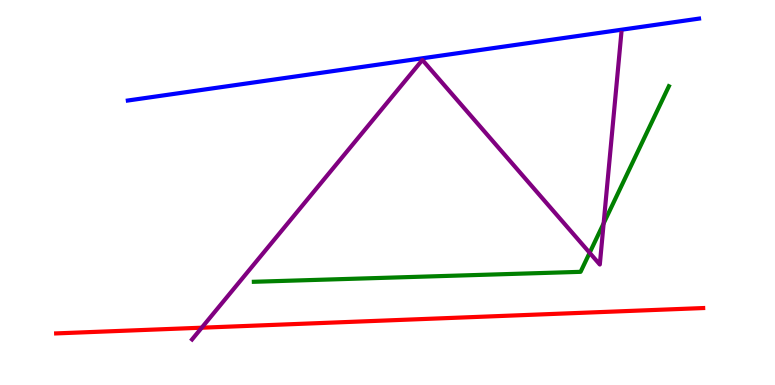[{'lines': ['blue', 'red'], 'intersections': []}, {'lines': ['green', 'red'], 'intersections': []}, {'lines': ['purple', 'red'], 'intersections': [{'x': 2.6, 'y': 1.49}]}, {'lines': ['blue', 'green'], 'intersections': []}, {'lines': ['blue', 'purple'], 'intersections': []}, {'lines': ['green', 'purple'], 'intersections': [{'x': 7.61, 'y': 3.43}, {'x': 7.79, 'y': 4.2}]}]